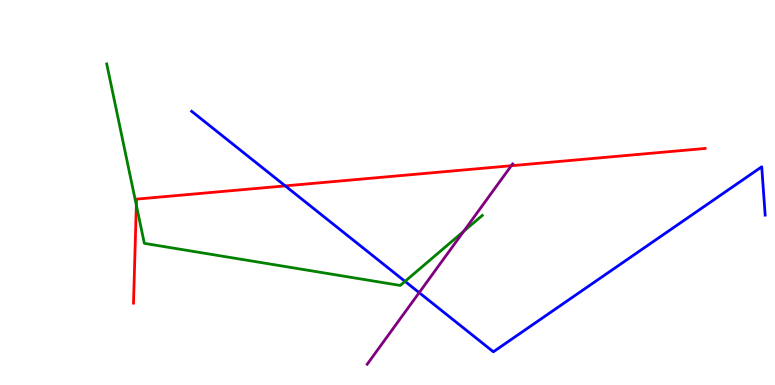[{'lines': ['blue', 'red'], 'intersections': [{'x': 3.68, 'y': 5.17}]}, {'lines': ['green', 'red'], 'intersections': [{'x': 1.76, 'y': 4.67}]}, {'lines': ['purple', 'red'], 'intersections': [{'x': 6.6, 'y': 5.7}]}, {'lines': ['blue', 'green'], 'intersections': [{'x': 5.23, 'y': 2.69}]}, {'lines': ['blue', 'purple'], 'intersections': [{'x': 5.41, 'y': 2.4}]}, {'lines': ['green', 'purple'], 'intersections': [{'x': 5.98, 'y': 3.99}]}]